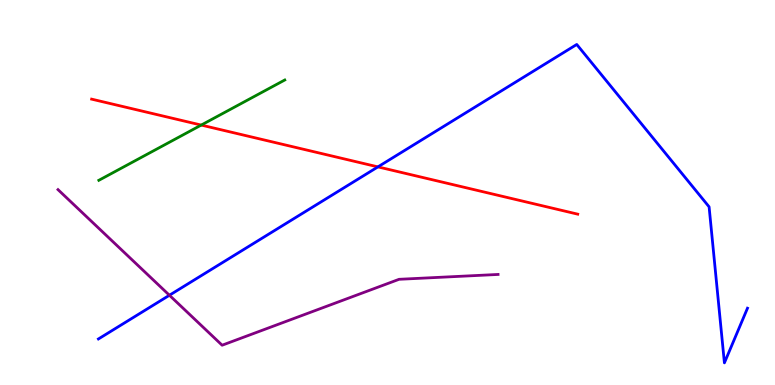[{'lines': ['blue', 'red'], 'intersections': [{'x': 4.88, 'y': 5.67}]}, {'lines': ['green', 'red'], 'intersections': [{'x': 2.6, 'y': 6.75}]}, {'lines': ['purple', 'red'], 'intersections': []}, {'lines': ['blue', 'green'], 'intersections': []}, {'lines': ['blue', 'purple'], 'intersections': [{'x': 2.19, 'y': 2.33}]}, {'lines': ['green', 'purple'], 'intersections': []}]